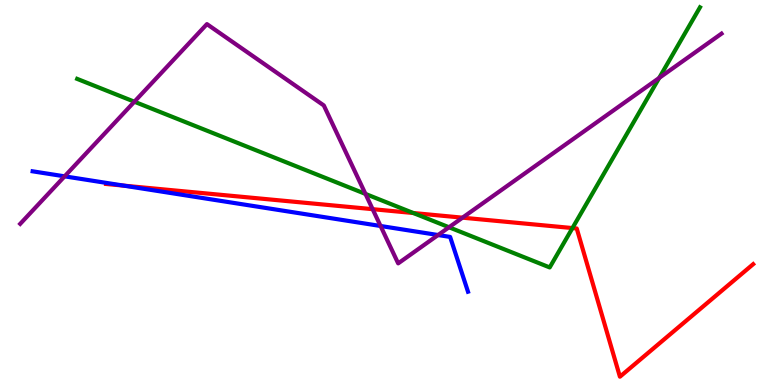[{'lines': ['blue', 'red'], 'intersections': [{'x': 1.6, 'y': 5.18}]}, {'lines': ['green', 'red'], 'intersections': [{'x': 5.33, 'y': 4.47}, {'x': 7.39, 'y': 4.08}]}, {'lines': ['purple', 'red'], 'intersections': [{'x': 4.81, 'y': 4.57}, {'x': 5.97, 'y': 4.35}]}, {'lines': ['blue', 'green'], 'intersections': []}, {'lines': ['blue', 'purple'], 'intersections': [{'x': 0.834, 'y': 5.42}, {'x': 4.91, 'y': 4.13}, {'x': 5.65, 'y': 3.9}]}, {'lines': ['green', 'purple'], 'intersections': [{'x': 1.73, 'y': 7.36}, {'x': 4.72, 'y': 4.96}, {'x': 5.79, 'y': 4.1}, {'x': 8.51, 'y': 7.98}]}]